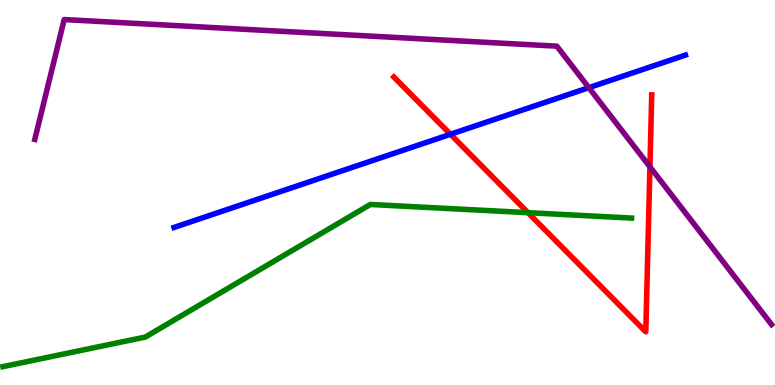[{'lines': ['blue', 'red'], 'intersections': [{'x': 5.81, 'y': 6.51}]}, {'lines': ['green', 'red'], 'intersections': [{'x': 6.81, 'y': 4.48}]}, {'lines': ['purple', 'red'], 'intersections': [{'x': 8.39, 'y': 5.67}]}, {'lines': ['blue', 'green'], 'intersections': []}, {'lines': ['blue', 'purple'], 'intersections': [{'x': 7.6, 'y': 7.72}]}, {'lines': ['green', 'purple'], 'intersections': []}]